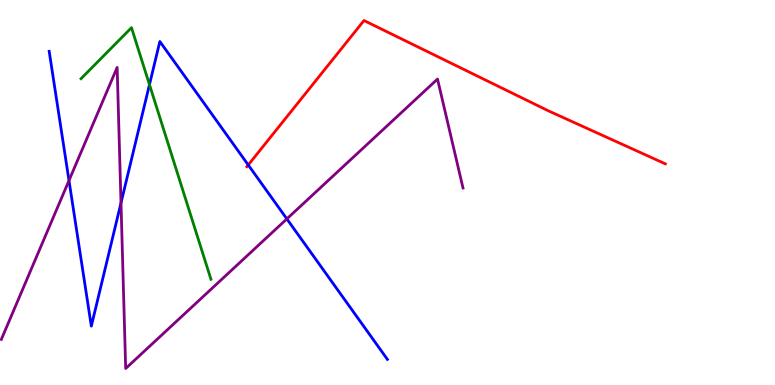[{'lines': ['blue', 'red'], 'intersections': [{'x': 3.2, 'y': 5.72}]}, {'lines': ['green', 'red'], 'intersections': []}, {'lines': ['purple', 'red'], 'intersections': []}, {'lines': ['blue', 'green'], 'intersections': [{'x': 1.93, 'y': 7.8}]}, {'lines': ['blue', 'purple'], 'intersections': [{'x': 0.89, 'y': 5.31}, {'x': 1.56, 'y': 4.73}, {'x': 3.7, 'y': 4.31}]}, {'lines': ['green', 'purple'], 'intersections': []}]